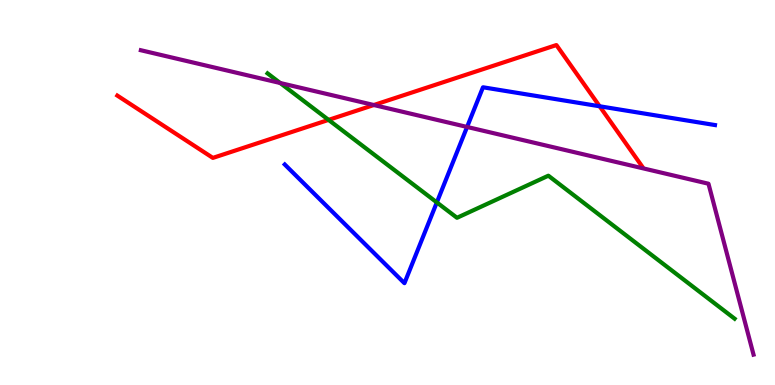[{'lines': ['blue', 'red'], 'intersections': [{'x': 7.74, 'y': 7.24}]}, {'lines': ['green', 'red'], 'intersections': [{'x': 4.24, 'y': 6.89}]}, {'lines': ['purple', 'red'], 'intersections': [{'x': 4.82, 'y': 7.27}]}, {'lines': ['blue', 'green'], 'intersections': [{'x': 5.64, 'y': 4.74}]}, {'lines': ['blue', 'purple'], 'intersections': [{'x': 6.03, 'y': 6.7}]}, {'lines': ['green', 'purple'], 'intersections': [{'x': 3.62, 'y': 7.84}]}]